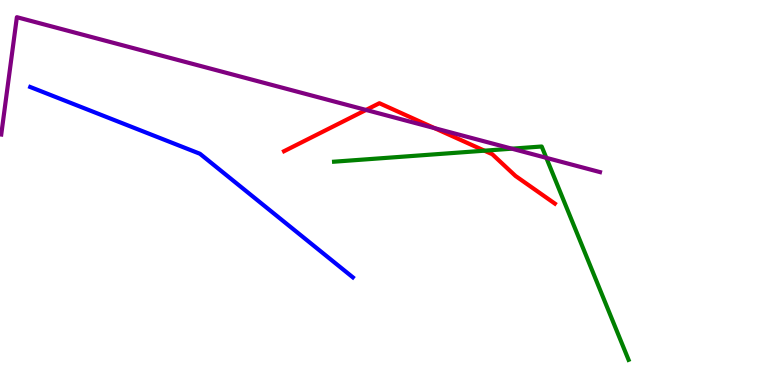[{'lines': ['blue', 'red'], 'intersections': []}, {'lines': ['green', 'red'], 'intersections': [{'x': 6.25, 'y': 6.09}]}, {'lines': ['purple', 'red'], 'intersections': [{'x': 4.72, 'y': 7.14}, {'x': 5.61, 'y': 6.67}]}, {'lines': ['blue', 'green'], 'intersections': []}, {'lines': ['blue', 'purple'], 'intersections': []}, {'lines': ['green', 'purple'], 'intersections': [{'x': 6.6, 'y': 6.14}, {'x': 7.05, 'y': 5.9}]}]